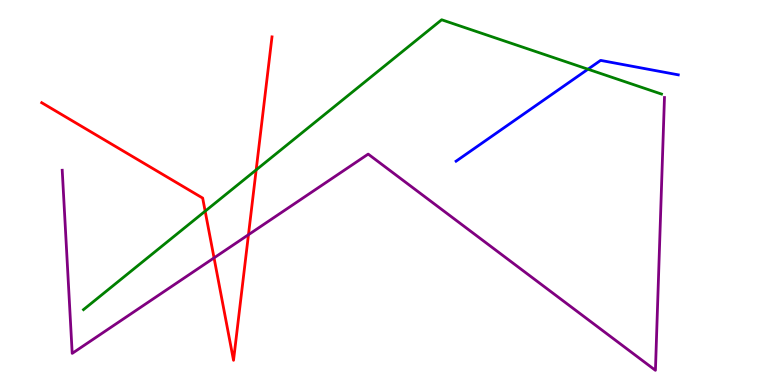[{'lines': ['blue', 'red'], 'intersections': []}, {'lines': ['green', 'red'], 'intersections': [{'x': 2.65, 'y': 4.51}, {'x': 3.31, 'y': 5.59}]}, {'lines': ['purple', 'red'], 'intersections': [{'x': 2.76, 'y': 3.3}, {'x': 3.21, 'y': 3.9}]}, {'lines': ['blue', 'green'], 'intersections': [{'x': 7.59, 'y': 8.2}]}, {'lines': ['blue', 'purple'], 'intersections': []}, {'lines': ['green', 'purple'], 'intersections': []}]